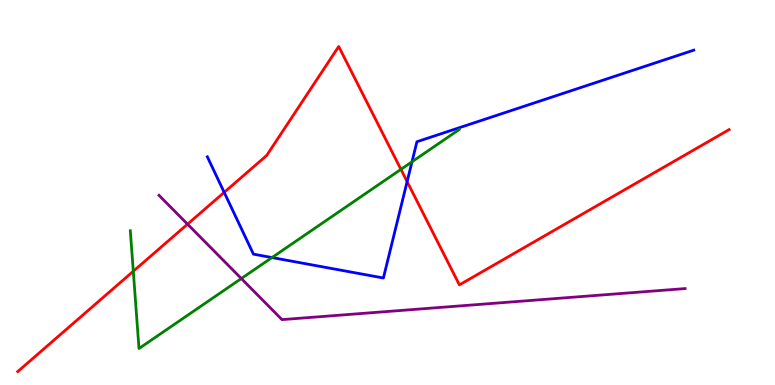[{'lines': ['blue', 'red'], 'intersections': [{'x': 2.89, 'y': 5.0}, {'x': 5.25, 'y': 5.28}]}, {'lines': ['green', 'red'], 'intersections': [{'x': 1.72, 'y': 2.95}, {'x': 5.17, 'y': 5.6}]}, {'lines': ['purple', 'red'], 'intersections': [{'x': 2.42, 'y': 4.18}]}, {'lines': ['blue', 'green'], 'intersections': [{'x': 3.51, 'y': 3.31}, {'x': 5.32, 'y': 5.8}]}, {'lines': ['blue', 'purple'], 'intersections': []}, {'lines': ['green', 'purple'], 'intersections': [{'x': 3.11, 'y': 2.77}]}]